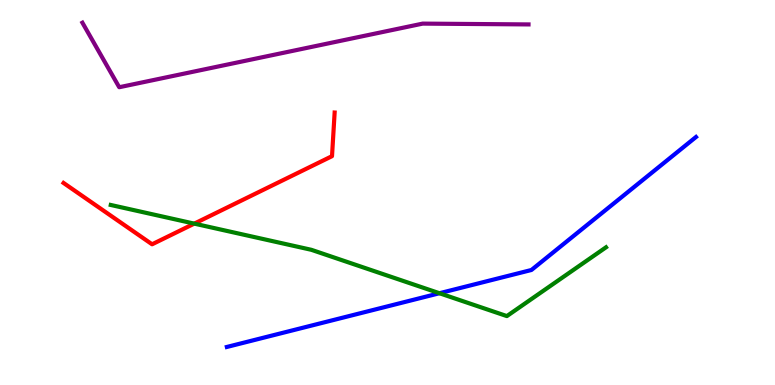[{'lines': ['blue', 'red'], 'intersections': []}, {'lines': ['green', 'red'], 'intersections': [{'x': 2.51, 'y': 4.19}]}, {'lines': ['purple', 'red'], 'intersections': []}, {'lines': ['blue', 'green'], 'intersections': [{'x': 5.67, 'y': 2.38}]}, {'lines': ['blue', 'purple'], 'intersections': []}, {'lines': ['green', 'purple'], 'intersections': []}]